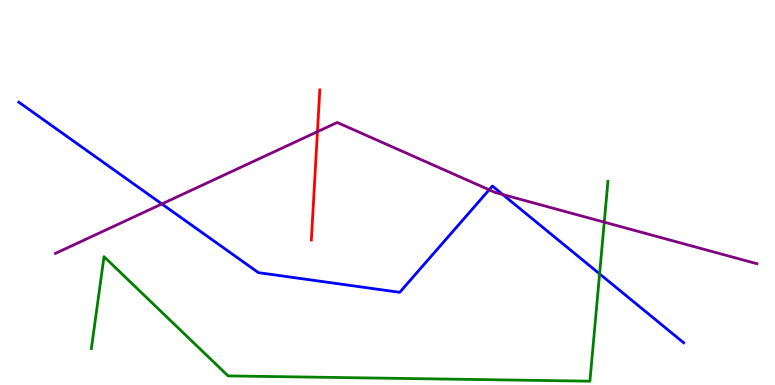[{'lines': ['blue', 'red'], 'intersections': []}, {'lines': ['green', 'red'], 'intersections': []}, {'lines': ['purple', 'red'], 'intersections': [{'x': 4.1, 'y': 6.58}]}, {'lines': ['blue', 'green'], 'intersections': [{'x': 7.74, 'y': 2.89}]}, {'lines': ['blue', 'purple'], 'intersections': [{'x': 2.09, 'y': 4.7}, {'x': 6.31, 'y': 5.07}, {'x': 6.49, 'y': 4.95}]}, {'lines': ['green', 'purple'], 'intersections': [{'x': 7.8, 'y': 4.23}]}]